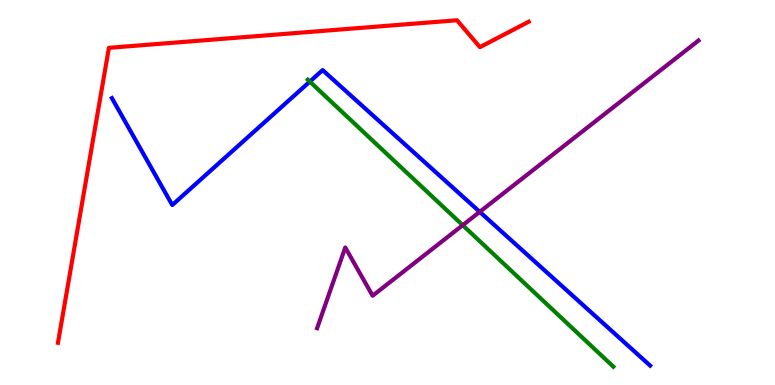[{'lines': ['blue', 'red'], 'intersections': []}, {'lines': ['green', 'red'], 'intersections': []}, {'lines': ['purple', 'red'], 'intersections': []}, {'lines': ['blue', 'green'], 'intersections': [{'x': 4.0, 'y': 7.88}]}, {'lines': ['blue', 'purple'], 'intersections': [{'x': 6.19, 'y': 4.5}]}, {'lines': ['green', 'purple'], 'intersections': [{'x': 5.97, 'y': 4.15}]}]